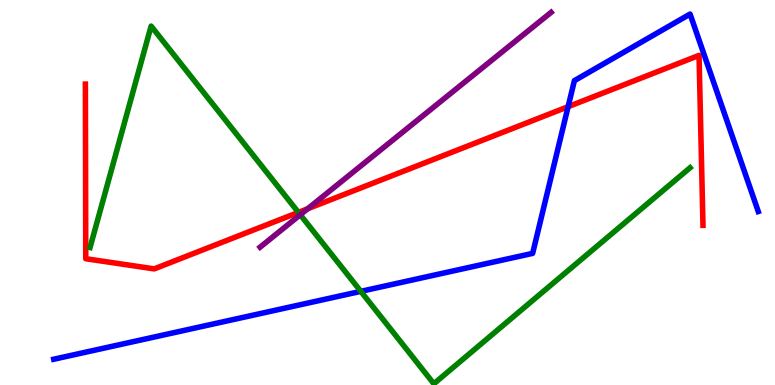[{'lines': ['blue', 'red'], 'intersections': [{'x': 7.33, 'y': 7.23}]}, {'lines': ['green', 'red'], 'intersections': [{'x': 3.85, 'y': 4.48}]}, {'lines': ['purple', 'red'], 'intersections': [{'x': 3.97, 'y': 4.58}]}, {'lines': ['blue', 'green'], 'intersections': [{'x': 4.66, 'y': 2.43}]}, {'lines': ['blue', 'purple'], 'intersections': []}, {'lines': ['green', 'purple'], 'intersections': [{'x': 3.87, 'y': 4.42}]}]